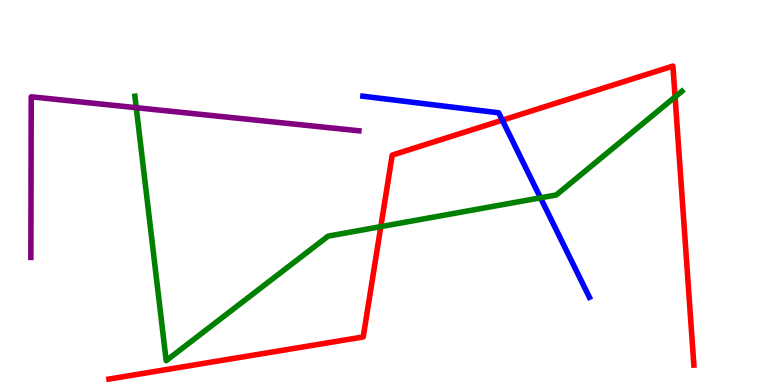[{'lines': ['blue', 'red'], 'intersections': [{'x': 6.48, 'y': 6.88}]}, {'lines': ['green', 'red'], 'intersections': [{'x': 4.91, 'y': 4.11}, {'x': 8.71, 'y': 7.48}]}, {'lines': ['purple', 'red'], 'intersections': []}, {'lines': ['blue', 'green'], 'intersections': [{'x': 6.97, 'y': 4.86}]}, {'lines': ['blue', 'purple'], 'intersections': []}, {'lines': ['green', 'purple'], 'intersections': [{'x': 1.76, 'y': 7.2}]}]